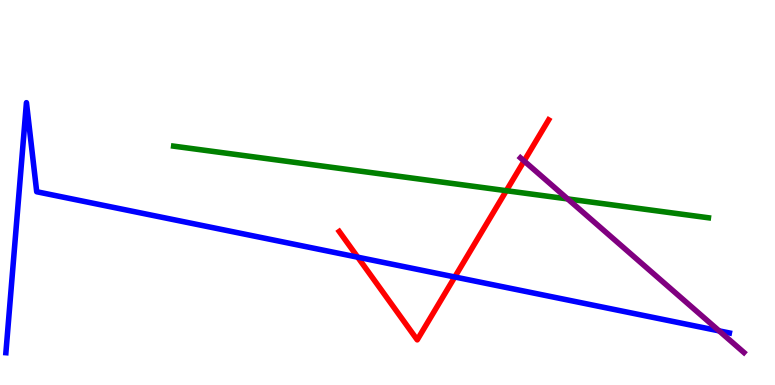[{'lines': ['blue', 'red'], 'intersections': [{'x': 4.62, 'y': 3.32}, {'x': 5.87, 'y': 2.81}]}, {'lines': ['green', 'red'], 'intersections': [{'x': 6.53, 'y': 5.05}]}, {'lines': ['purple', 'red'], 'intersections': [{'x': 6.76, 'y': 5.82}]}, {'lines': ['blue', 'green'], 'intersections': []}, {'lines': ['blue', 'purple'], 'intersections': [{'x': 9.28, 'y': 1.41}]}, {'lines': ['green', 'purple'], 'intersections': [{'x': 7.32, 'y': 4.83}]}]